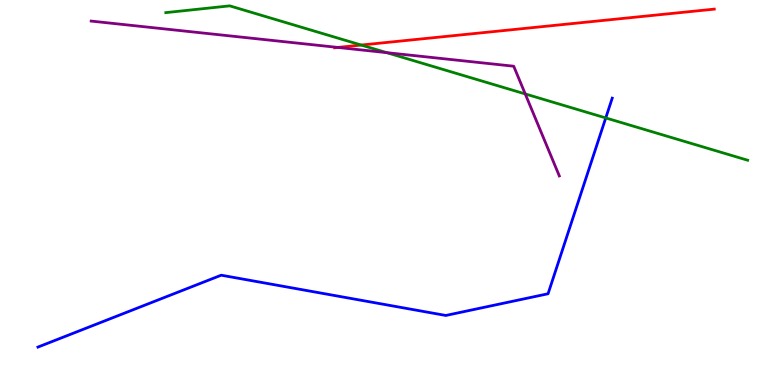[{'lines': ['blue', 'red'], 'intersections': []}, {'lines': ['green', 'red'], 'intersections': [{'x': 4.66, 'y': 8.83}]}, {'lines': ['purple', 'red'], 'intersections': [{'x': 4.36, 'y': 8.77}]}, {'lines': ['blue', 'green'], 'intersections': [{'x': 7.82, 'y': 6.94}]}, {'lines': ['blue', 'purple'], 'intersections': []}, {'lines': ['green', 'purple'], 'intersections': [{'x': 4.99, 'y': 8.63}, {'x': 6.78, 'y': 7.56}]}]